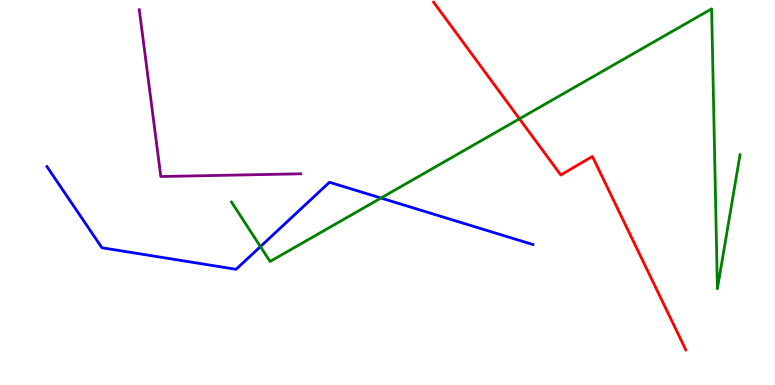[{'lines': ['blue', 'red'], 'intersections': []}, {'lines': ['green', 'red'], 'intersections': [{'x': 6.7, 'y': 6.91}]}, {'lines': ['purple', 'red'], 'intersections': []}, {'lines': ['blue', 'green'], 'intersections': [{'x': 3.36, 'y': 3.59}, {'x': 4.92, 'y': 4.86}]}, {'lines': ['blue', 'purple'], 'intersections': []}, {'lines': ['green', 'purple'], 'intersections': []}]